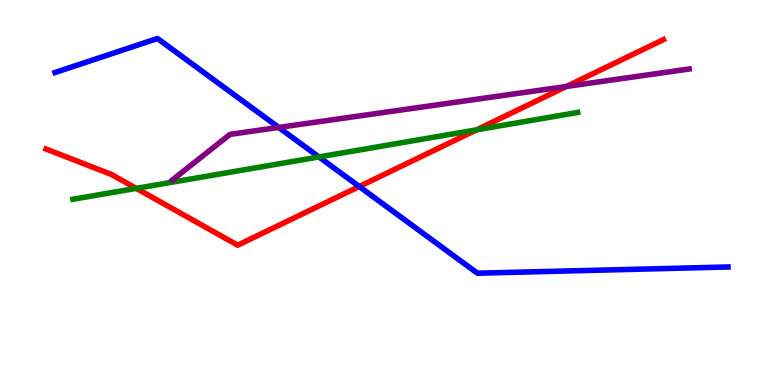[{'lines': ['blue', 'red'], 'intersections': [{'x': 4.64, 'y': 5.16}]}, {'lines': ['green', 'red'], 'intersections': [{'x': 1.76, 'y': 5.11}, {'x': 6.15, 'y': 6.63}]}, {'lines': ['purple', 'red'], 'intersections': [{'x': 7.31, 'y': 7.75}]}, {'lines': ['blue', 'green'], 'intersections': [{'x': 4.12, 'y': 5.92}]}, {'lines': ['blue', 'purple'], 'intersections': [{'x': 3.6, 'y': 6.69}]}, {'lines': ['green', 'purple'], 'intersections': []}]